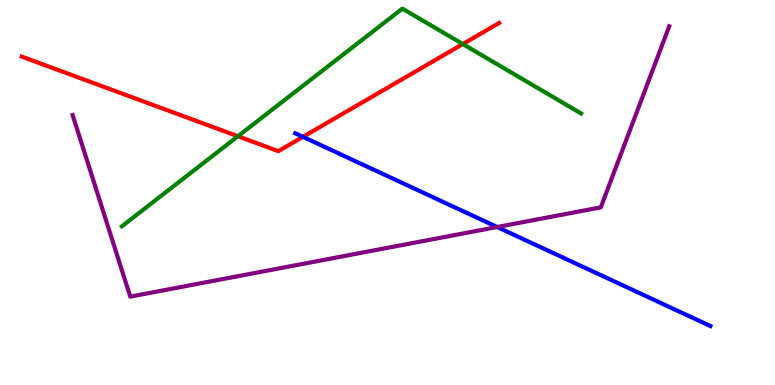[{'lines': ['blue', 'red'], 'intersections': [{'x': 3.91, 'y': 6.45}]}, {'lines': ['green', 'red'], 'intersections': [{'x': 3.07, 'y': 6.46}, {'x': 5.97, 'y': 8.86}]}, {'lines': ['purple', 'red'], 'intersections': []}, {'lines': ['blue', 'green'], 'intersections': []}, {'lines': ['blue', 'purple'], 'intersections': [{'x': 6.42, 'y': 4.1}]}, {'lines': ['green', 'purple'], 'intersections': []}]